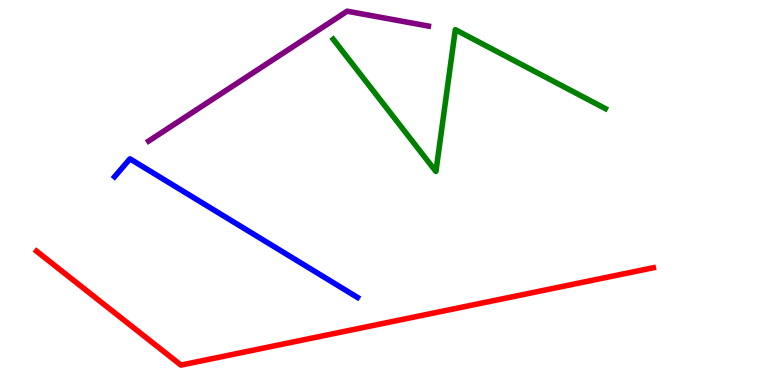[{'lines': ['blue', 'red'], 'intersections': []}, {'lines': ['green', 'red'], 'intersections': []}, {'lines': ['purple', 'red'], 'intersections': []}, {'lines': ['blue', 'green'], 'intersections': []}, {'lines': ['blue', 'purple'], 'intersections': []}, {'lines': ['green', 'purple'], 'intersections': []}]